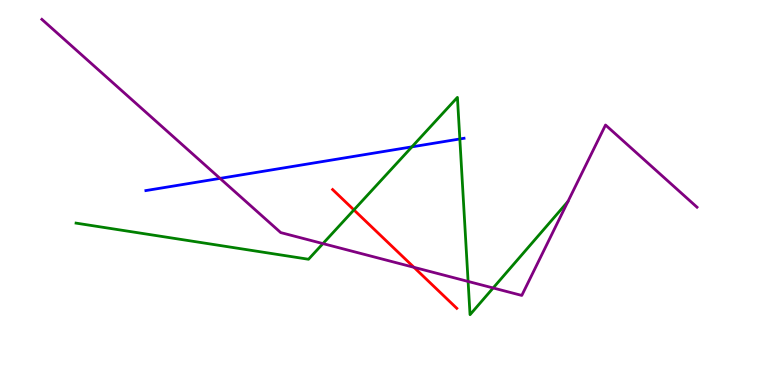[{'lines': ['blue', 'red'], 'intersections': []}, {'lines': ['green', 'red'], 'intersections': [{'x': 4.57, 'y': 4.55}]}, {'lines': ['purple', 'red'], 'intersections': [{'x': 5.34, 'y': 3.06}]}, {'lines': ['blue', 'green'], 'intersections': [{'x': 5.32, 'y': 6.19}, {'x': 5.93, 'y': 6.39}]}, {'lines': ['blue', 'purple'], 'intersections': [{'x': 2.84, 'y': 5.37}]}, {'lines': ['green', 'purple'], 'intersections': [{'x': 4.17, 'y': 3.67}, {'x': 6.04, 'y': 2.69}, {'x': 6.36, 'y': 2.52}]}]